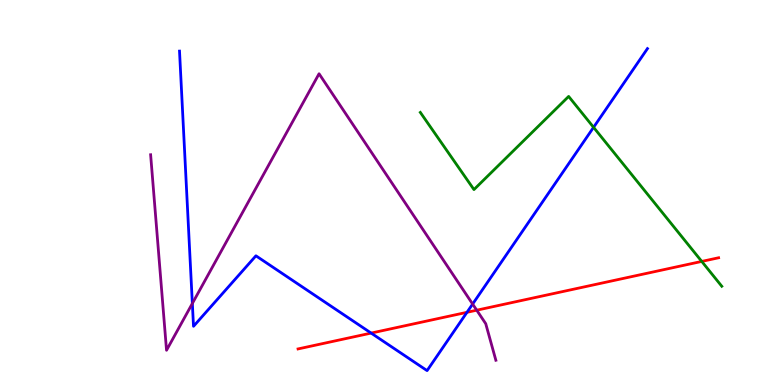[{'lines': ['blue', 'red'], 'intersections': [{'x': 4.79, 'y': 1.35}, {'x': 6.03, 'y': 1.89}]}, {'lines': ['green', 'red'], 'intersections': [{'x': 9.05, 'y': 3.21}]}, {'lines': ['purple', 'red'], 'intersections': [{'x': 6.15, 'y': 1.94}]}, {'lines': ['blue', 'green'], 'intersections': [{'x': 7.66, 'y': 6.69}]}, {'lines': ['blue', 'purple'], 'intersections': [{'x': 2.48, 'y': 2.12}, {'x': 6.1, 'y': 2.1}]}, {'lines': ['green', 'purple'], 'intersections': []}]